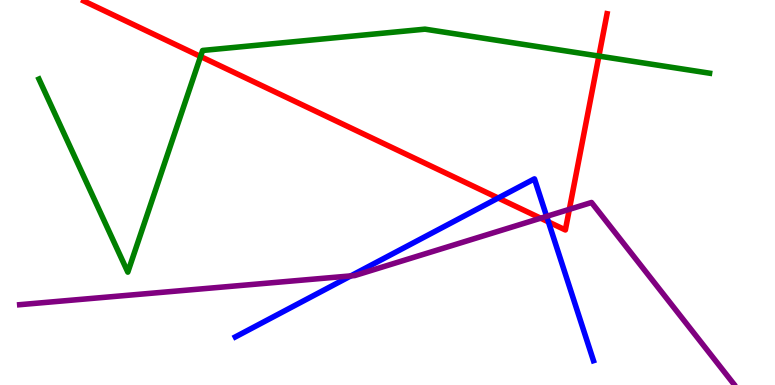[{'lines': ['blue', 'red'], 'intersections': [{'x': 6.43, 'y': 4.86}, {'x': 7.08, 'y': 4.24}]}, {'lines': ['green', 'red'], 'intersections': [{'x': 2.59, 'y': 8.53}, {'x': 7.73, 'y': 8.54}]}, {'lines': ['purple', 'red'], 'intersections': [{'x': 6.98, 'y': 4.33}, {'x': 7.35, 'y': 4.56}]}, {'lines': ['blue', 'green'], 'intersections': []}, {'lines': ['blue', 'purple'], 'intersections': [{'x': 4.53, 'y': 2.83}, {'x': 7.05, 'y': 4.38}]}, {'lines': ['green', 'purple'], 'intersections': []}]